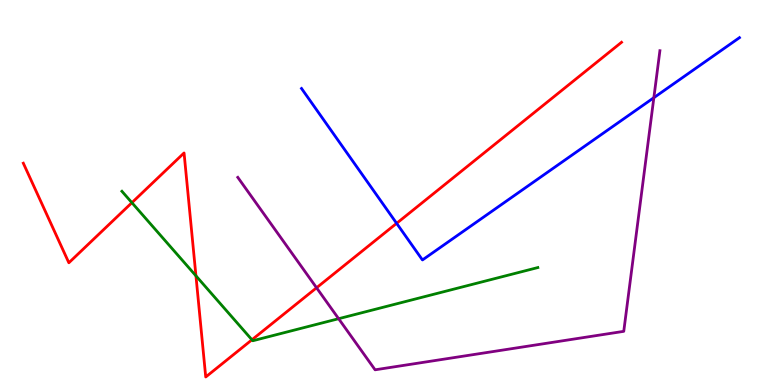[{'lines': ['blue', 'red'], 'intersections': [{'x': 5.12, 'y': 4.2}]}, {'lines': ['green', 'red'], 'intersections': [{'x': 1.7, 'y': 4.74}, {'x': 2.53, 'y': 2.84}, {'x': 3.25, 'y': 1.17}]}, {'lines': ['purple', 'red'], 'intersections': [{'x': 4.08, 'y': 2.53}]}, {'lines': ['blue', 'green'], 'intersections': []}, {'lines': ['blue', 'purple'], 'intersections': [{'x': 8.44, 'y': 7.46}]}, {'lines': ['green', 'purple'], 'intersections': [{'x': 4.37, 'y': 1.72}]}]